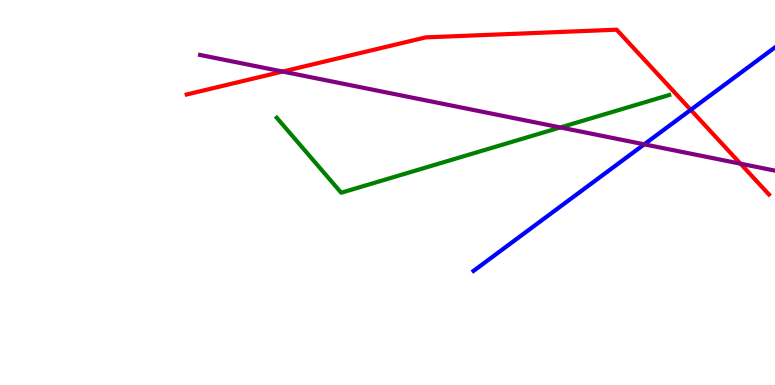[{'lines': ['blue', 'red'], 'intersections': [{'x': 8.91, 'y': 7.15}]}, {'lines': ['green', 'red'], 'intersections': []}, {'lines': ['purple', 'red'], 'intersections': [{'x': 3.65, 'y': 8.14}, {'x': 9.55, 'y': 5.75}]}, {'lines': ['blue', 'green'], 'intersections': []}, {'lines': ['blue', 'purple'], 'intersections': [{'x': 8.31, 'y': 6.25}]}, {'lines': ['green', 'purple'], 'intersections': [{'x': 7.23, 'y': 6.69}]}]